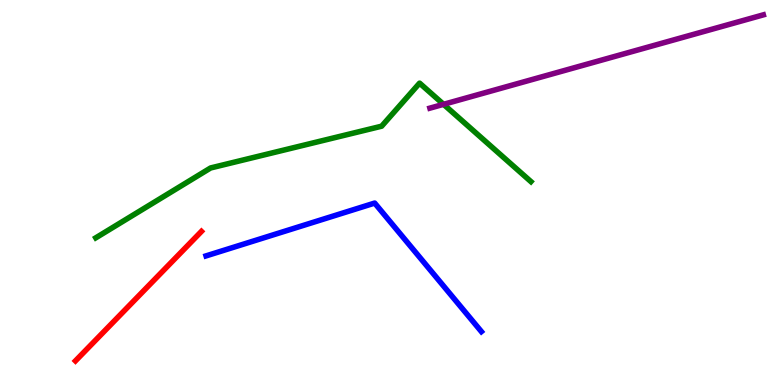[{'lines': ['blue', 'red'], 'intersections': []}, {'lines': ['green', 'red'], 'intersections': []}, {'lines': ['purple', 'red'], 'intersections': []}, {'lines': ['blue', 'green'], 'intersections': []}, {'lines': ['blue', 'purple'], 'intersections': []}, {'lines': ['green', 'purple'], 'intersections': [{'x': 5.72, 'y': 7.29}]}]